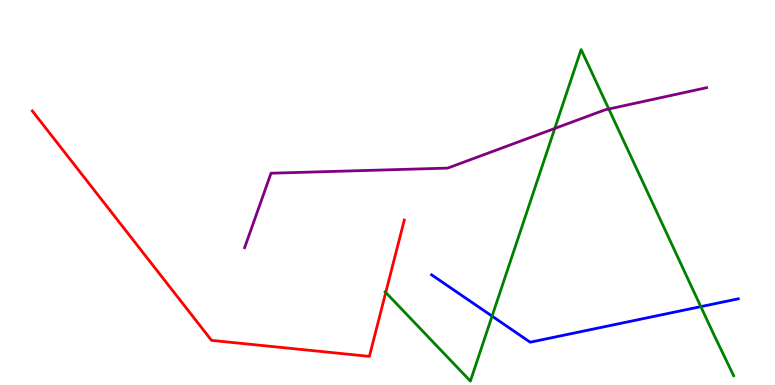[{'lines': ['blue', 'red'], 'intersections': []}, {'lines': ['green', 'red'], 'intersections': [{'x': 4.98, 'y': 2.4}]}, {'lines': ['purple', 'red'], 'intersections': []}, {'lines': ['blue', 'green'], 'intersections': [{'x': 6.35, 'y': 1.79}, {'x': 9.04, 'y': 2.04}]}, {'lines': ['blue', 'purple'], 'intersections': []}, {'lines': ['green', 'purple'], 'intersections': [{'x': 7.16, 'y': 6.66}, {'x': 7.86, 'y': 7.17}]}]